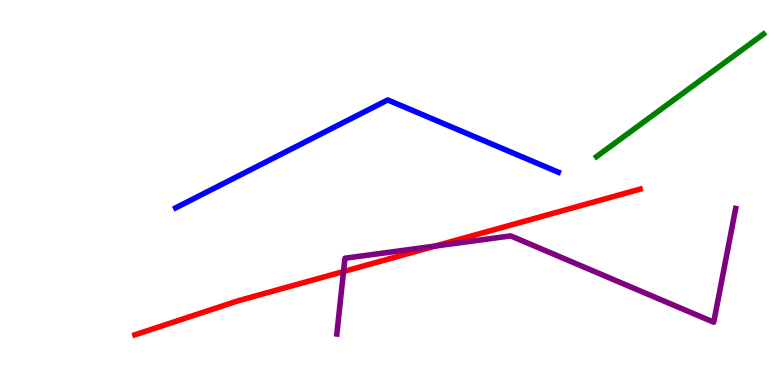[{'lines': ['blue', 'red'], 'intersections': []}, {'lines': ['green', 'red'], 'intersections': []}, {'lines': ['purple', 'red'], 'intersections': [{'x': 4.43, 'y': 2.95}, {'x': 5.61, 'y': 3.61}]}, {'lines': ['blue', 'green'], 'intersections': []}, {'lines': ['blue', 'purple'], 'intersections': []}, {'lines': ['green', 'purple'], 'intersections': []}]